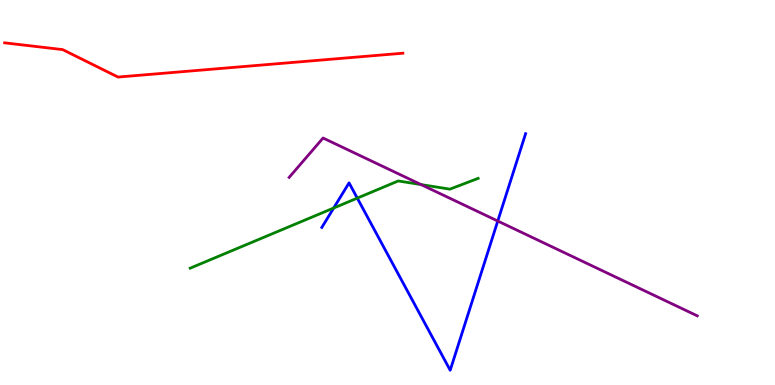[{'lines': ['blue', 'red'], 'intersections': []}, {'lines': ['green', 'red'], 'intersections': []}, {'lines': ['purple', 'red'], 'intersections': []}, {'lines': ['blue', 'green'], 'intersections': [{'x': 4.31, 'y': 4.6}, {'x': 4.61, 'y': 4.85}]}, {'lines': ['blue', 'purple'], 'intersections': [{'x': 6.42, 'y': 4.26}]}, {'lines': ['green', 'purple'], 'intersections': [{'x': 5.43, 'y': 5.21}]}]